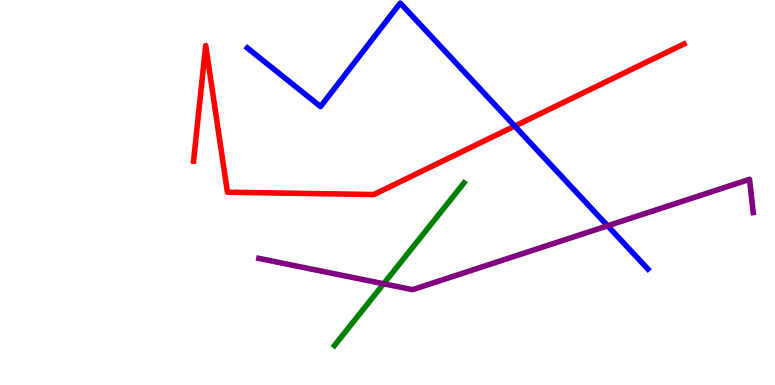[{'lines': ['blue', 'red'], 'intersections': [{'x': 6.64, 'y': 6.72}]}, {'lines': ['green', 'red'], 'intersections': []}, {'lines': ['purple', 'red'], 'intersections': []}, {'lines': ['blue', 'green'], 'intersections': []}, {'lines': ['blue', 'purple'], 'intersections': [{'x': 7.84, 'y': 4.14}]}, {'lines': ['green', 'purple'], 'intersections': [{'x': 4.95, 'y': 2.63}]}]